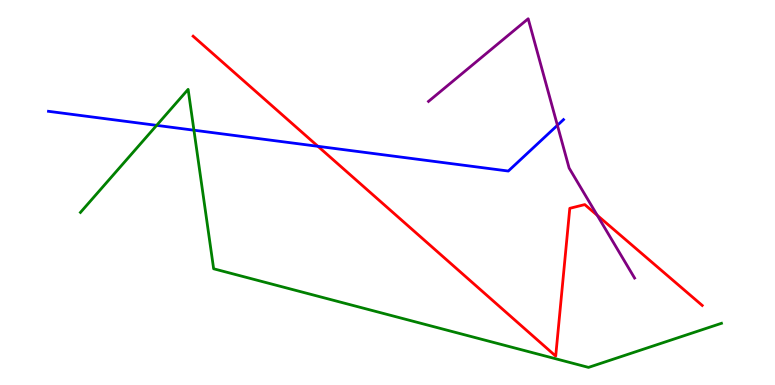[{'lines': ['blue', 'red'], 'intersections': [{'x': 4.1, 'y': 6.2}]}, {'lines': ['green', 'red'], 'intersections': []}, {'lines': ['purple', 'red'], 'intersections': [{'x': 7.71, 'y': 4.41}]}, {'lines': ['blue', 'green'], 'intersections': [{'x': 2.02, 'y': 6.74}, {'x': 2.5, 'y': 6.62}]}, {'lines': ['blue', 'purple'], 'intersections': [{'x': 7.19, 'y': 6.75}]}, {'lines': ['green', 'purple'], 'intersections': []}]